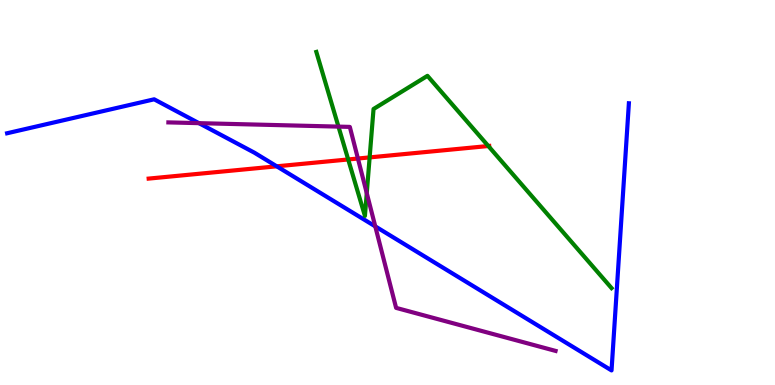[{'lines': ['blue', 'red'], 'intersections': [{'x': 3.57, 'y': 5.68}]}, {'lines': ['green', 'red'], 'intersections': [{'x': 4.49, 'y': 5.86}, {'x': 4.77, 'y': 5.91}, {'x': 6.3, 'y': 6.21}]}, {'lines': ['purple', 'red'], 'intersections': [{'x': 4.62, 'y': 5.88}]}, {'lines': ['blue', 'green'], 'intersections': []}, {'lines': ['blue', 'purple'], 'intersections': [{'x': 2.57, 'y': 6.8}, {'x': 4.84, 'y': 4.12}]}, {'lines': ['green', 'purple'], 'intersections': [{'x': 4.37, 'y': 6.71}, {'x': 4.73, 'y': 4.98}]}]